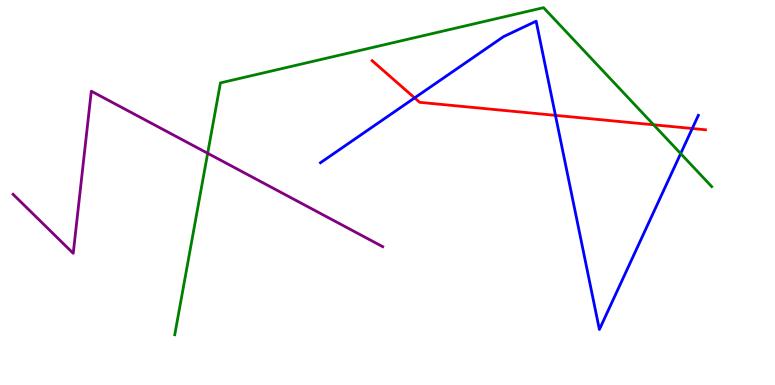[{'lines': ['blue', 'red'], 'intersections': [{'x': 5.35, 'y': 7.46}, {'x': 7.17, 'y': 7.0}, {'x': 8.93, 'y': 6.66}]}, {'lines': ['green', 'red'], 'intersections': [{'x': 8.43, 'y': 6.76}]}, {'lines': ['purple', 'red'], 'intersections': []}, {'lines': ['blue', 'green'], 'intersections': [{'x': 8.78, 'y': 6.01}]}, {'lines': ['blue', 'purple'], 'intersections': []}, {'lines': ['green', 'purple'], 'intersections': [{'x': 2.68, 'y': 6.02}]}]